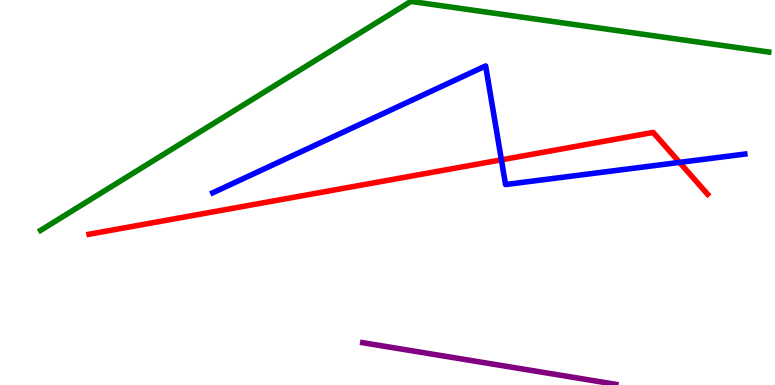[{'lines': ['blue', 'red'], 'intersections': [{'x': 6.47, 'y': 5.85}, {'x': 8.77, 'y': 5.78}]}, {'lines': ['green', 'red'], 'intersections': []}, {'lines': ['purple', 'red'], 'intersections': []}, {'lines': ['blue', 'green'], 'intersections': []}, {'lines': ['blue', 'purple'], 'intersections': []}, {'lines': ['green', 'purple'], 'intersections': []}]